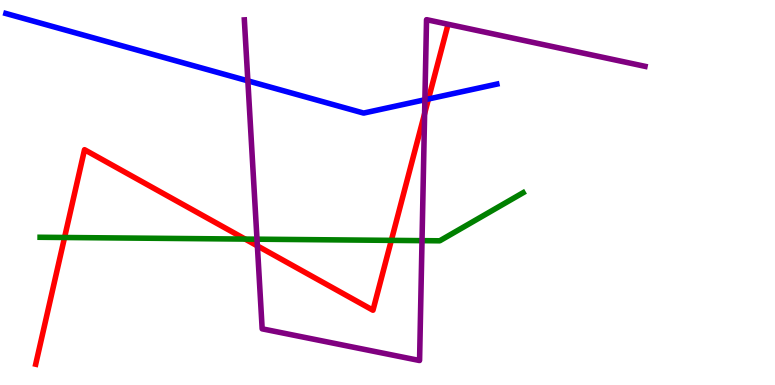[{'lines': ['blue', 'red'], 'intersections': [{'x': 5.53, 'y': 7.43}]}, {'lines': ['green', 'red'], 'intersections': [{'x': 0.833, 'y': 3.83}, {'x': 3.16, 'y': 3.79}, {'x': 5.05, 'y': 3.76}]}, {'lines': ['purple', 'red'], 'intersections': [{'x': 3.32, 'y': 3.61}, {'x': 5.48, 'y': 7.05}]}, {'lines': ['blue', 'green'], 'intersections': []}, {'lines': ['blue', 'purple'], 'intersections': [{'x': 3.2, 'y': 7.9}, {'x': 5.48, 'y': 7.41}]}, {'lines': ['green', 'purple'], 'intersections': [{'x': 3.32, 'y': 3.79}, {'x': 5.45, 'y': 3.75}]}]